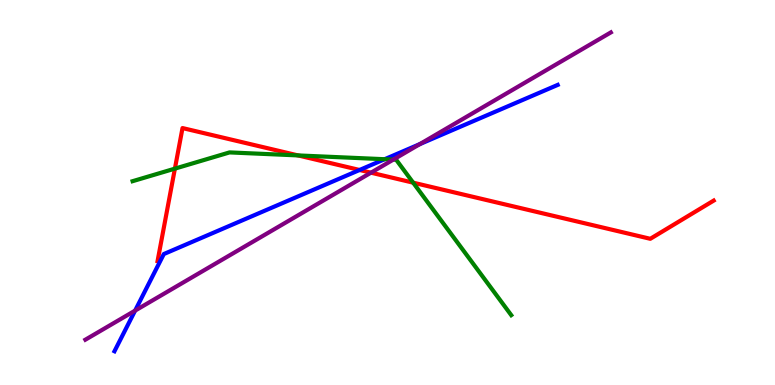[{'lines': ['blue', 'red'], 'intersections': [{'x': 4.64, 'y': 5.58}]}, {'lines': ['green', 'red'], 'intersections': [{'x': 2.26, 'y': 5.62}, {'x': 3.85, 'y': 5.96}, {'x': 5.33, 'y': 5.26}]}, {'lines': ['purple', 'red'], 'intersections': [{'x': 4.79, 'y': 5.51}]}, {'lines': ['blue', 'green'], 'intersections': [{'x': 4.96, 'y': 5.86}]}, {'lines': ['blue', 'purple'], 'intersections': [{'x': 1.74, 'y': 1.93}, {'x': 5.42, 'y': 6.26}]}, {'lines': ['green', 'purple'], 'intersections': [{'x': 5.08, 'y': 5.85}]}]